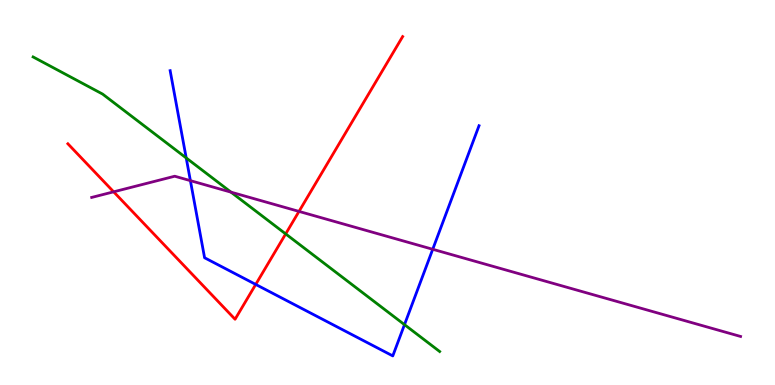[{'lines': ['blue', 'red'], 'intersections': [{'x': 3.3, 'y': 2.61}]}, {'lines': ['green', 'red'], 'intersections': [{'x': 3.69, 'y': 3.92}]}, {'lines': ['purple', 'red'], 'intersections': [{'x': 1.47, 'y': 5.02}, {'x': 3.86, 'y': 4.51}]}, {'lines': ['blue', 'green'], 'intersections': [{'x': 2.4, 'y': 5.9}, {'x': 5.22, 'y': 1.57}]}, {'lines': ['blue', 'purple'], 'intersections': [{'x': 2.46, 'y': 5.31}, {'x': 5.58, 'y': 3.53}]}, {'lines': ['green', 'purple'], 'intersections': [{'x': 2.98, 'y': 5.01}]}]